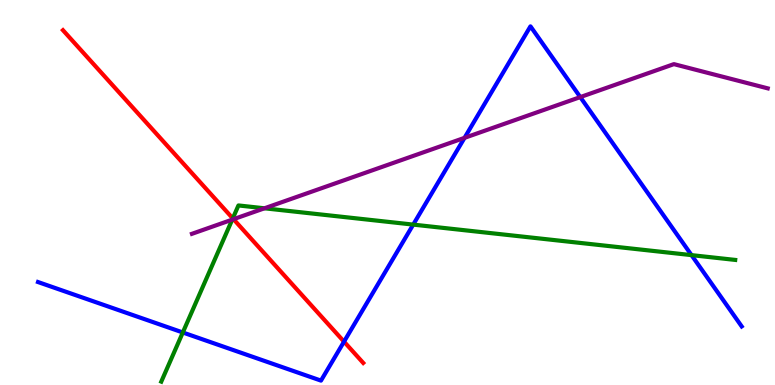[{'lines': ['blue', 'red'], 'intersections': [{'x': 4.44, 'y': 1.13}]}, {'lines': ['green', 'red'], 'intersections': [{'x': 3.0, 'y': 4.33}]}, {'lines': ['purple', 'red'], 'intersections': [{'x': 3.01, 'y': 4.31}]}, {'lines': ['blue', 'green'], 'intersections': [{'x': 2.36, 'y': 1.36}, {'x': 5.33, 'y': 4.17}, {'x': 8.92, 'y': 3.37}]}, {'lines': ['blue', 'purple'], 'intersections': [{'x': 5.99, 'y': 6.42}, {'x': 7.49, 'y': 7.48}]}, {'lines': ['green', 'purple'], 'intersections': [{'x': 3.0, 'y': 4.3}, {'x': 3.41, 'y': 4.59}]}]